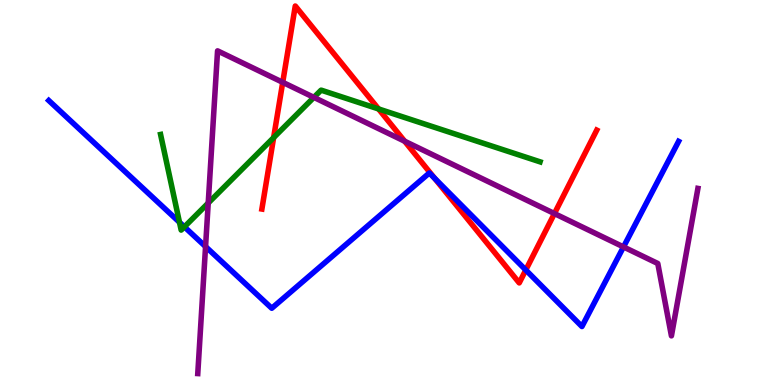[{'lines': ['blue', 'red'], 'intersections': [{'x': 5.61, 'y': 5.37}, {'x': 6.78, 'y': 2.99}]}, {'lines': ['green', 'red'], 'intersections': [{'x': 3.53, 'y': 6.43}, {'x': 4.88, 'y': 7.17}]}, {'lines': ['purple', 'red'], 'intersections': [{'x': 3.65, 'y': 7.86}, {'x': 5.22, 'y': 6.33}, {'x': 7.15, 'y': 4.45}]}, {'lines': ['blue', 'green'], 'intersections': [{'x': 2.32, 'y': 4.23}, {'x': 2.38, 'y': 4.11}]}, {'lines': ['blue', 'purple'], 'intersections': [{'x': 2.65, 'y': 3.6}, {'x': 8.05, 'y': 3.59}]}, {'lines': ['green', 'purple'], 'intersections': [{'x': 2.69, 'y': 4.73}, {'x': 4.05, 'y': 7.47}]}]